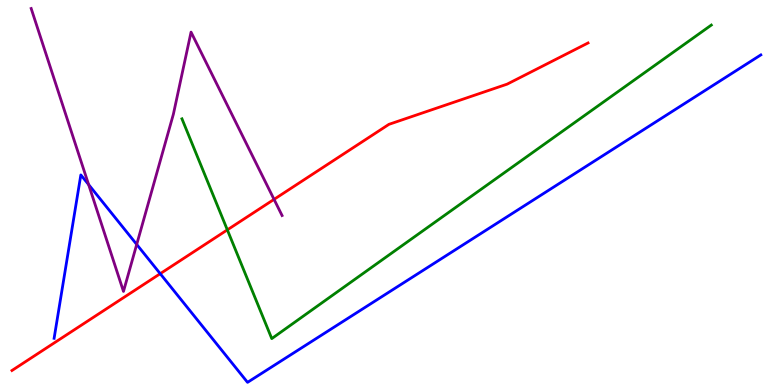[{'lines': ['blue', 'red'], 'intersections': [{'x': 2.07, 'y': 2.89}]}, {'lines': ['green', 'red'], 'intersections': [{'x': 2.93, 'y': 4.03}]}, {'lines': ['purple', 'red'], 'intersections': [{'x': 3.54, 'y': 4.82}]}, {'lines': ['blue', 'green'], 'intersections': []}, {'lines': ['blue', 'purple'], 'intersections': [{'x': 1.14, 'y': 5.21}, {'x': 1.76, 'y': 3.65}]}, {'lines': ['green', 'purple'], 'intersections': []}]